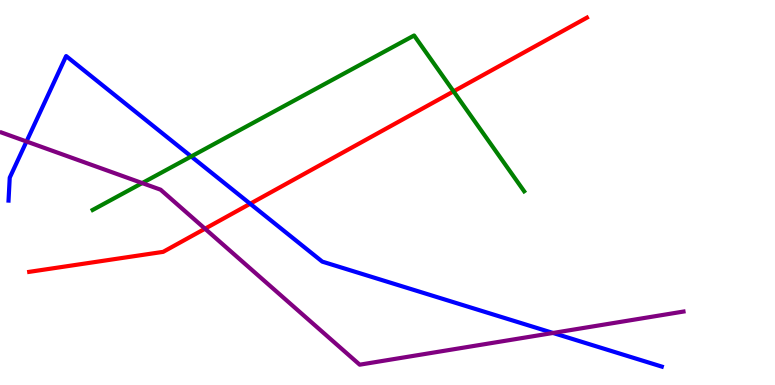[{'lines': ['blue', 'red'], 'intersections': [{'x': 3.23, 'y': 4.71}]}, {'lines': ['green', 'red'], 'intersections': [{'x': 5.85, 'y': 7.63}]}, {'lines': ['purple', 'red'], 'intersections': [{'x': 2.65, 'y': 4.06}]}, {'lines': ['blue', 'green'], 'intersections': [{'x': 2.47, 'y': 5.94}]}, {'lines': ['blue', 'purple'], 'intersections': [{'x': 0.342, 'y': 6.32}, {'x': 7.14, 'y': 1.35}]}, {'lines': ['green', 'purple'], 'intersections': [{'x': 1.83, 'y': 5.24}]}]